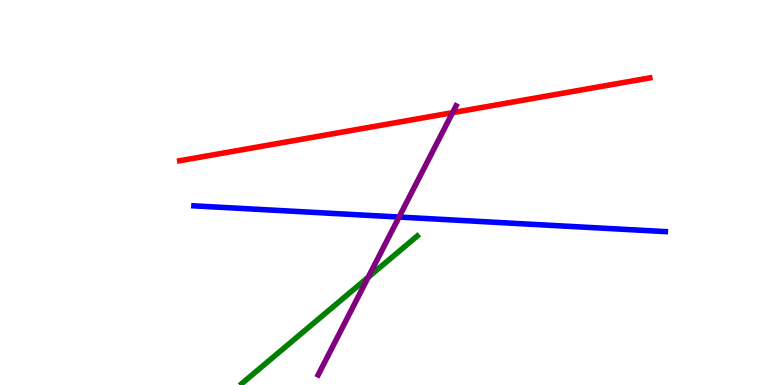[{'lines': ['blue', 'red'], 'intersections': []}, {'lines': ['green', 'red'], 'intersections': []}, {'lines': ['purple', 'red'], 'intersections': [{'x': 5.84, 'y': 7.07}]}, {'lines': ['blue', 'green'], 'intersections': []}, {'lines': ['blue', 'purple'], 'intersections': [{'x': 5.15, 'y': 4.36}]}, {'lines': ['green', 'purple'], 'intersections': [{'x': 4.75, 'y': 2.8}]}]